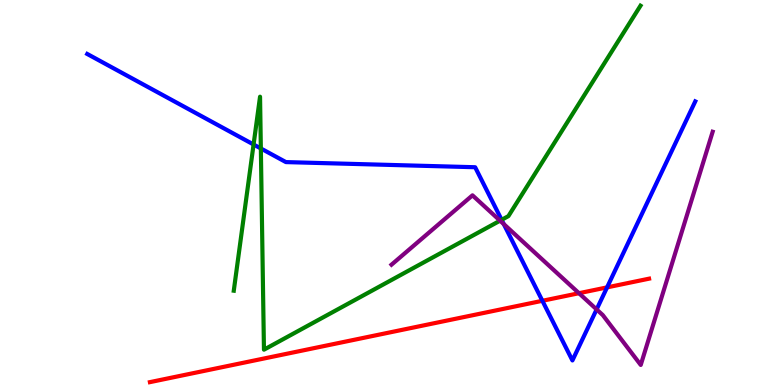[{'lines': ['blue', 'red'], 'intersections': [{'x': 7.0, 'y': 2.19}, {'x': 7.83, 'y': 2.54}]}, {'lines': ['green', 'red'], 'intersections': []}, {'lines': ['purple', 'red'], 'intersections': [{'x': 7.47, 'y': 2.38}]}, {'lines': ['blue', 'green'], 'intersections': [{'x': 3.27, 'y': 6.25}, {'x': 3.37, 'y': 6.14}, {'x': 6.47, 'y': 4.29}]}, {'lines': ['blue', 'purple'], 'intersections': [{'x': 6.5, 'y': 4.18}, {'x': 7.7, 'y': 1.96}]}, {'lines': ['green', 'purple'], 'intersections': [{'x': 6.45, 'y': 4.27}]}]